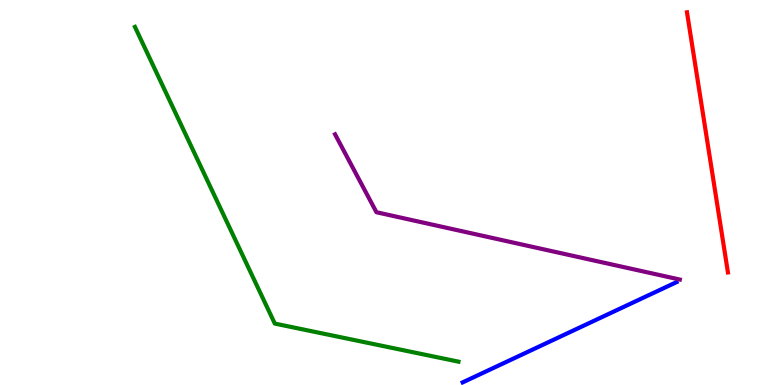[{'lines': ['blue', 'red'], 'intersections': []}, {'lines': ['green', 'red'], 'intersections': []}, {'lines': ['purple', 'red'], 'intersections': []}, {'lines': ['blue', 'green'], 'intersections': []}, {'lines': ['blue', 'purple'], 'intersections': []}, {'lines': ['green', 'purple'], 'intersections': []}]